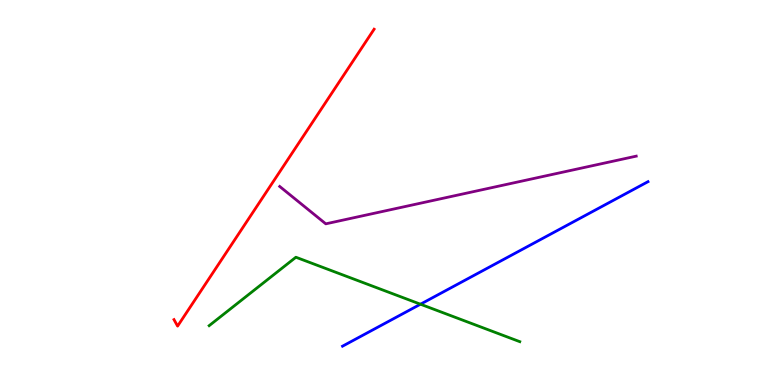[{'lines': ['blue', 'red'], 'intersections': []}, {'lines': ['green', 'red'], 'intersections': []}, {'lines': ['purple', 'red'], 'intersections': []}, {'lines': ['blue', 'green'], 'intersections': [{'x': 5.43, 'y': 2.1}]}, {'lines': ['blue', 'purple'], 'intersections': []}, {'lines': ['green', 'purple'], 'intersections': []}]